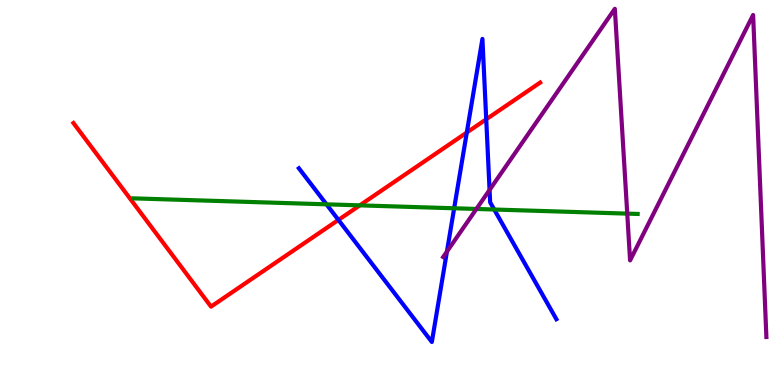[{'lines': ['blue', 'red'], 'intersections': [{'x': 4.37, 'y': 4.29}, {'x': 6.02, 'y': 6.56}, {'x': 6.27, 'y': 6.9}]}, {'lines': ['green', 'red'], 'intersections': [{'x': 4.64, 'y': 4.67}]}, {'lines': ['purple', 'red'], 'intersections': []}, {'lines': ['blue', 'green'], 'intersections': [{'x': 4.21, 'y': 4.69}, {'x': 5.86, 'y': 4.59}, {'x': 6.38, 'y': 4.56}]}, {'lines': ['blue', 'purple'], 'intersections': [{'x': 5.77, 'y': 3.47}, {'x': 6.32, 'y': 5.07}]}, {'lines': ['green', 'purple'], 'intersections': [{'x': 6.15, 'y': 4.57}, {'x': 8.09, 'y': 4.45}]}]